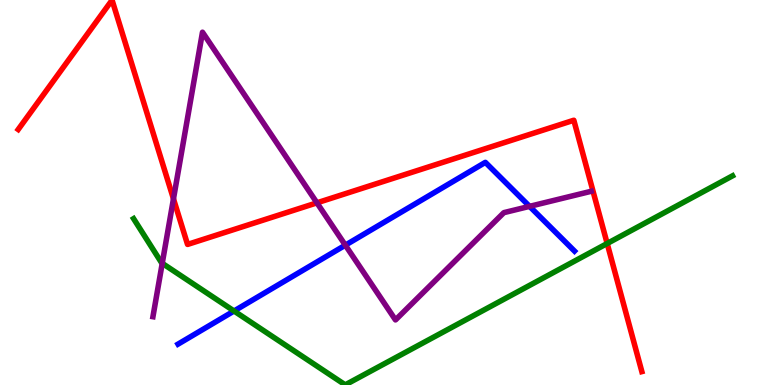[{'lines': ['blue', 'red'], 'intersections': []}, {'lines': ['green', 'red'], 'intersections': [{'x': 7.83, 'y': 3.68}]}, {'lines': ['purple', 'red'], 'intersections': [{'x': 2.24, 'y': 4.84}, {'x': 4.09, 'y': 4.73}]}, {'lines': ['blue', 'green'], 'intersections': [{'x': 3.02, 'y': 1.92}]}, {'lines': ['blue', 'purple'], 'intersections': [{'x': 4.46, 'y': 3.63}, {'x': 6.83, 'y': 4.64}]}, {'lines': ['green', 'purple'], 'intersections': [{'x': 2.09, 'y': 3.16}]}]